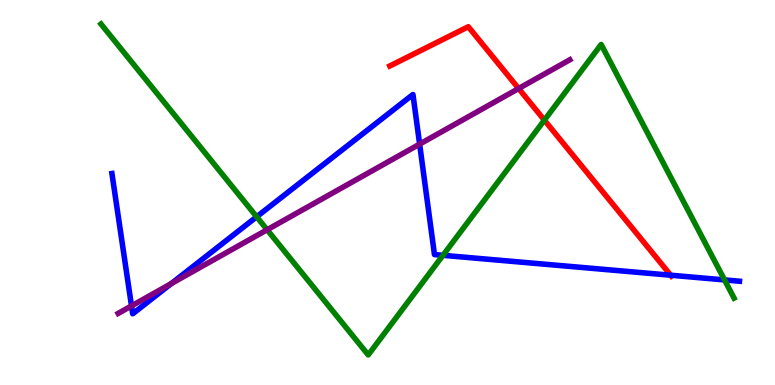[{'lines': ['blue', 'red'], 'intersections': [{'x': 8.65, 'y': 2.85}]}, {'lines': ['green', 'red'], 'intersections': [{'x': 7.02, 'y': 6.88}]}, {'lines': ['purple', 'red'], 'intersections': [{'x': 6.69, 'y': 7.7}]}, {'lines': ['blue', 'green'], 'intersections': [{'x': 3.31, 'y': 4.37}, {'x': 5.72, 'y': 3.37}, {'x': 9.35, 'y': 2.73}]}, {'lines': ['blue', 'purple'], 'intersections': [{'x': 1.7, 'y': 2.05}, {'x': 2.21, 'y': 2.63}, {'x': 5.41, 'y': 6.26}]}, {'lines': ['green', 'purple'], 'intersections': [{'x': 3.45, 'y': 4.03}]}]